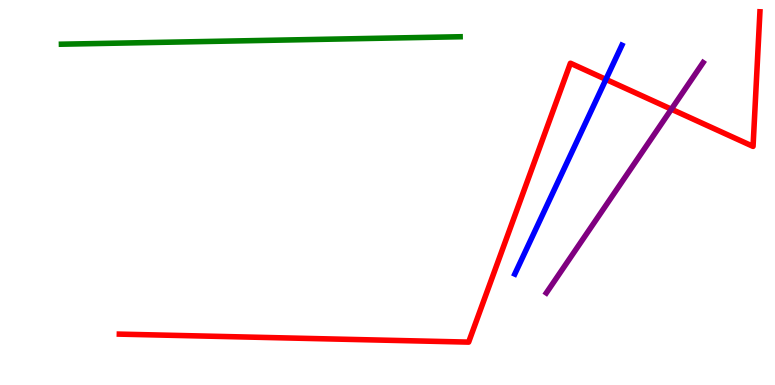[{'lines': ['blue', 'red'], 'intersections': [{'x': 7.82, 'y': 7.94}]}, {'lines': ['green', 'red'], 'intersections': []}, {'lines': ['purple', 'red'], 'intersections': [{'x': 8.66, 'y': 7.16}]}, {'lines': ['blue', 'green'], 'intersections': []}, {'lines': ['blue', 'purple'], 'intersections': []}, {'lines': ['green', 'purple'], 'intersections': []}]